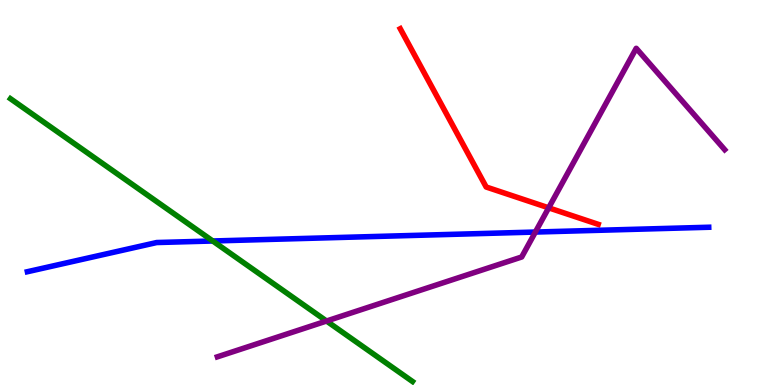[{'lines': ['blue', 'red'], 'intersections': []}, {'lines': ['green', 'red'], 'intersections': []}, {'lines': ['purple', 'red'], 'intersections': [{'x': 7.08, 'y': 4.6}]}, {'lines': ['blue', 'green'], 'intersections': [{'x': 2.75, 'y': 3.74}]}, {'lines': ['blue', 'purple'], 'intersections': [{'x': 6.91, 'y': 3.97}]}, {'lines': ['green', 'purple'], 'intersections': [{'x': 4.21, 'y': 1.66}]}]